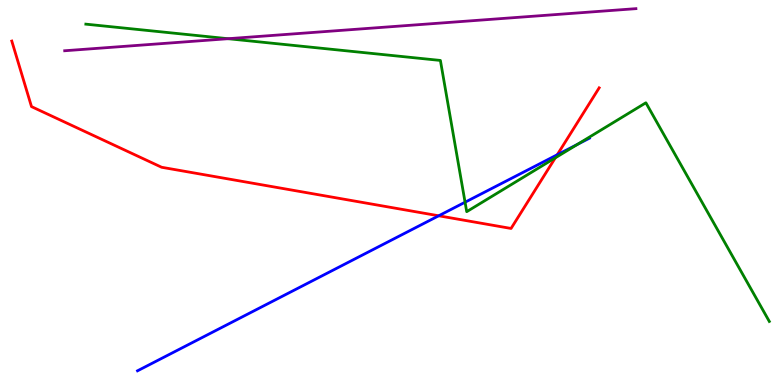[{'lines': ['blue', 'red'], 'intersections': [{'x': 5.66, 'y': 4.4}, {'x': 7.19, 'y': 5.98}]}, {'lines': ['green', 'red'], 'intersections': [{'x': 7.17, 'y': 5.9}]}, {'lines': ['purple', 'red'], 'intersections': []}, {'lines': ['blue', 'green'], 'intersections': [{'x': 6.0, 'y': 4.75}, {'x': 7.45, 'y': 6.25}]}, {'lines': ['blue', 'purple'], 'intersections': []}, {'lines': ['green', 'purple'], 'intersections': [{'x': 2.94, 'y': 8.99}]}]